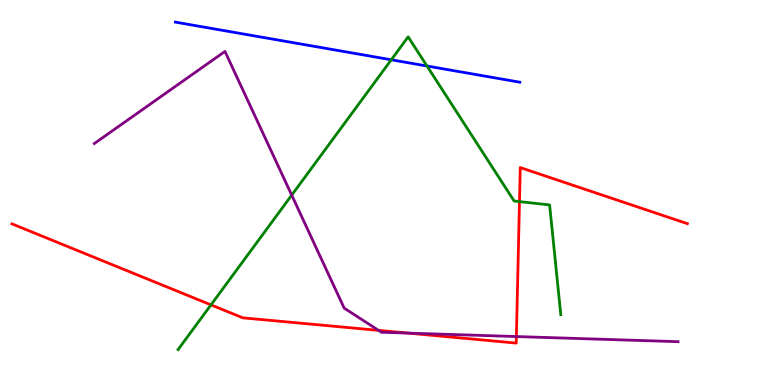[{'lines': ['blue', 'red'], 'intersections': []}, {'lines': ['green', 'red'], 'intersections': [{'x': 2.72, 'y': 2.08}, {'x': 6.7, 'y': 4.76}]}, {'lines': ['purple', 'red'], 'intersections': [{'x': 4.88, 'y': 1.42}, {'x': 5.27, 'y': 1.35}, {'x': 6.66, 'y': 1.26}]}, {'lines': ['blue', 'green'], 'intersections': [{'x': 5.05, 'y': 8.45}, {'x': 5.51, 'y': 8.29}]}, {'lines': ['blue', 'purple'], 'intersections': []}, {'lines': ['green', 'purple'], 'intersections': [{'x': 3.76, 'y': 4.93}]}]